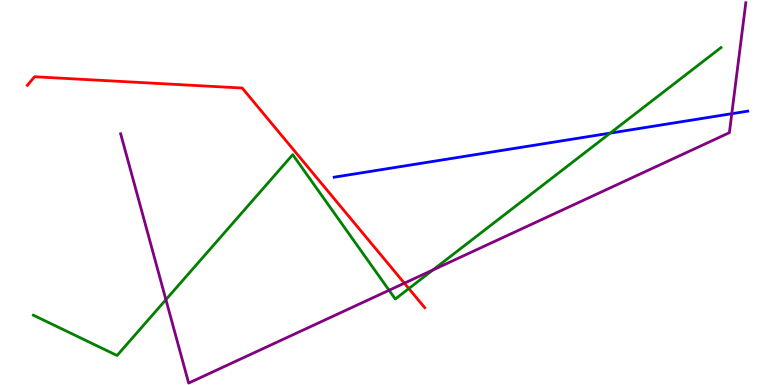[{'lines': ['blue', 'red'], 'intersections': []}, {'lines': ['green', 'red'], 'intersections': [{'x': 5.28, 'y': 2.51}]}, {'lines': ['purple', 'red'], 'intersections': [{'x': 5.22, 'y': 2.64}]}, {'lines': ['blue', 'green'], 'intersections': [{'x': 7.87, 'y': 6.54}]}, {'lines': ['blue', 'purple'], 'intersections': [{'x': 9.44, 'y': 7.05}]}, {'lines': ['green', 'purple'], 'intersections': [{'x': 2.14, 'y': 2.22}, {'x': 5.02, 'y': 2.46}, {'x': 5.59, 'y': 2.99}]}]